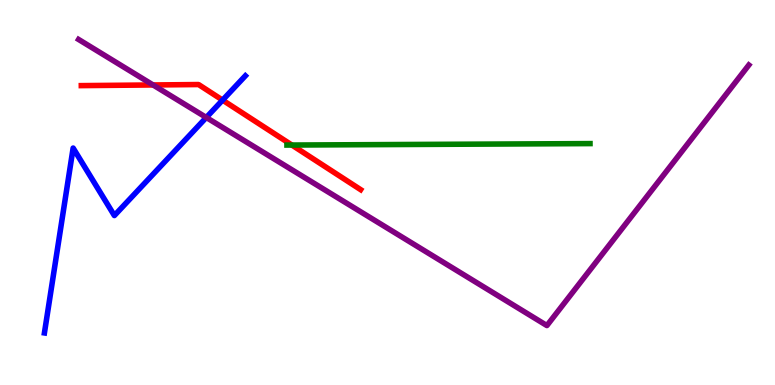[{'lines': ['blue', 'red'], 'intersections': [{'x': 2.87, 'y': 7.4}]}, {'lines': ['green', 'red'], 'intersections': [{'x': 3.77, 'y': 6.23}]}, {'lines': ['purple', 'red'], 'intersections': [{'x': 1.98, 'y': 7.79}]}, {'lines': ['blue', 'green'], 'intersections': []}, {'lines': ['blue', 'purple'], 'intersections': [{'x': 2.66, 'y': 6.95}]}, {'lines': ['green', 'purple'], 'intersections': []}]